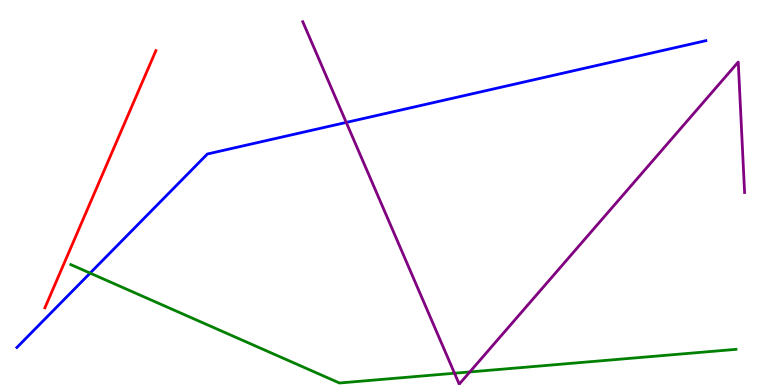[{'lines': ['blue', 'red'], 'intersections': []}, {'lines': ['green', 'red'], 'intersections': []}, {'lines': ['purple', 'red'], 'intersections': []}, {'lines': ['blue', 'green'], 'intersections': [{'x': 1.16, 'y': 2.91}]}, {'lines': ['blue', 'purple'], 'intersections': [{'x': 4.47, 'y': 6.82}]}, {'lines': ['green', 'purple'], 'intersections': [{'x': 5.86, 'y': 0.306}, {'x': 6.06, 'y': 0.339}]}]